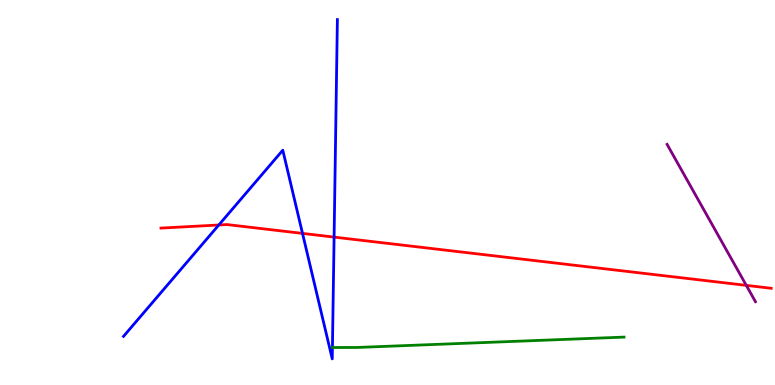[{'lines': ['blue', 'red'], 'intersections': [{'x': 2.82, 'y': 4.16}, {'x': 3.9, 'y': 3.94}, {'x': 4.31, 'y': 3.84}]}, {'lines': ['green', 'red'], 'intersections': []}, {'lines': ['purple', 'red'], 'intersections': [{'x': 9.63, 'y': 2.59}]}, {'lines': ['blue', 'green'], 'intersections': []}, {'lines': ['blue', 'purple'], 'intersections': []}, {'lines': ['green', 'purple'], 'intersections': []}]